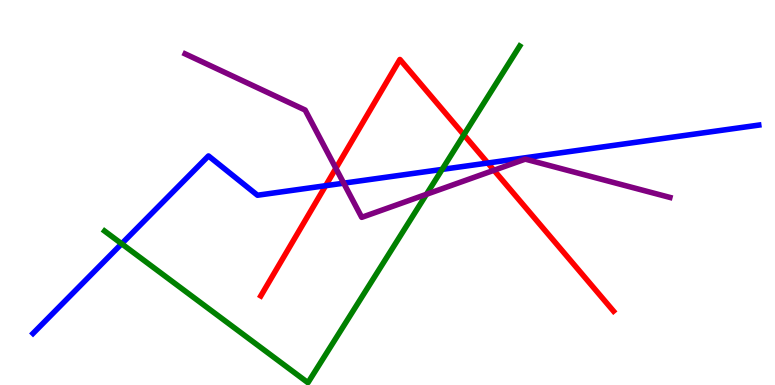[{'lines': ['blue', 'red'], 'intersections': [{'x': 4.2, 'y': 5.18}, {'x': 6.29, 'y': 5.77}]}, {'lines': ['green', 'red'], 'intersections': [{'x': 5.99, 'y': 6.5}]}, {'lines': ['purple', 'red'], 'intersections': [{'x': 4.33, 'y': 5.63}, {'x': 6.37, 'y': 5.58}]}, {'lines': ['blue', 'green'], 'intersections': [{'x': 1.57, 'y': 3.67}, {'x': 5.7, 'y': 5.6}]}, {'lines': ['blue', 'purple'], 'intersections': [{'x': 4.44, 'y': 5.24}]}, {'lines': ['green', 'purple'], 'intersections': [{'x': 5.5, 'y': 4.95}]}]